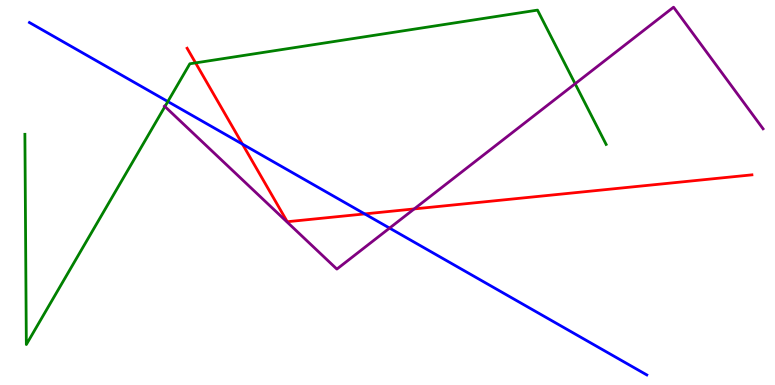[{'lines': ['blue', 'red'], 'intersections': [{'x': 3.13, 'y': 6.26}, {'x': 4.71, 'y': 4.44}]}, {'lines': ['green', 'red'], 'intersections': [{'x': 2.52, 'y': 8.37}]}, {'lines': ['purple', 'red'], 'intersections': [{'x': 5.34, 'y': 4.57}]}, {'lines': ['blue', 'green'], 'intersections': [{'x': 2.17, 'y': 7.36}]}, {'lines': ['blue', 'purple'], 'intersections': [{'x': 5.03, 'y': 4.08}]}, {'lines': ['green', 'purple'], 'intersections': [{'x': 2.13, 'y': 7.23}, {'x': 7.42, 'y': 7.82}]}]